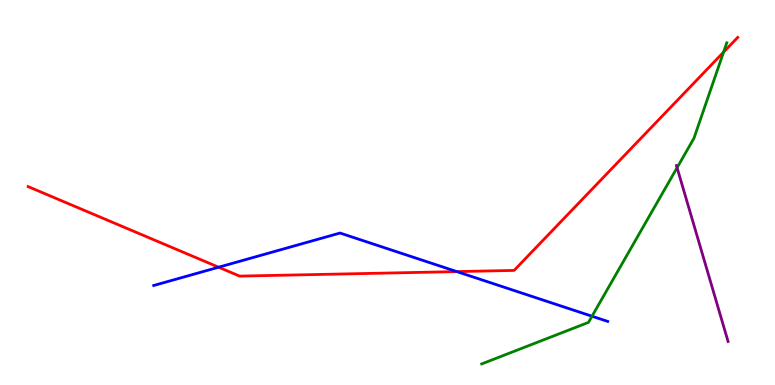[{'lines': ['blue', 'red'], 'intersections': [{'x': 2.82, 'y': 3.06}, {'x': 5.89, 'y': 2.95}]}, {'lines': ['green', 'red'], 'intersections': [{'x': 9.34, 'y': 8.65}]}, {'lines': ['purple', 'red'], 'intersections': []}, {'lines': ['blue', 'green'], 'intersections': [{'x': 7.64, 'y': 1.79}]}, {'lines': ['blue', 'purple'], 'intersections': []}, {'lines': ['green', 'purple'], 'intersections': [{'x': 8.74, 'y': 5.64}]}]